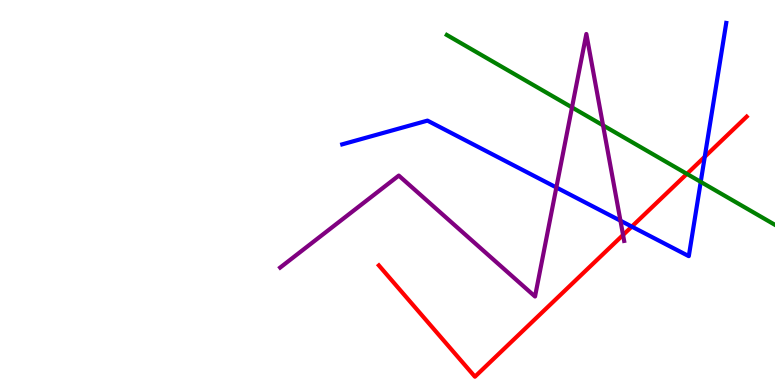[{'lines': ['blue', 'red'], 'intersections': [{'x': 8.15, 'y': 4.11}, {'x': 9.09, 'y': 5.93}]}, {'lines': ['green', 'red'], 'intersections': [{'x': 8.86, 'y': 5.48}]}, {'lines': ['purple', 'red'], 'intersections': [{'x': 8.04, 'y': 3.9}]}, {'lines': ['blue', 'green'], 'intersections': [{'x': 9.04, 'y': 5.28}]}, {'lines': ['blue', 'purple'], 'intersections': [{'x': 7.18, 'y': 5.13}, {'x': 8.01, 'y': 4.27}]}, {'lines': ['green', 'purple'], 'intersections': [{'x': 7.38, 'y': 7.21}, {'x': 7.78, 'y': 6.74}]}]